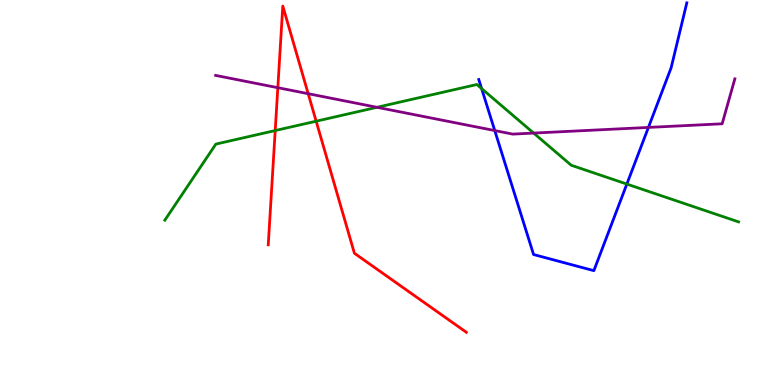[{'lines': ['blue', 'red'], 'intersections': []}, {'lines': ['green', 'red'], 'intersections': [{'x': 3.55, 'y': 6.61}, {'x': 4.08, 'y': 6.85}]}, {'lines': ['purple', 'red'], 'intersections': [{'x': 3.58, 'y': 7.72}, {'x': 3.98, 'y': 7.57}]}, {'lines': ['blue', 'green'], 'intersections': [{'x': 6.21, 'y': 7.7}, {'x': 8.09, 'y': 5.22}]}, {'lines': ['blue', 'purple'], 'intersections': [{'x': 6.38, 'y': 6.61}, {'x': 8.37, 'y': 6.69}]}, {'lines': ['green', 'purple'], 'intersections': [{'x': 4.86, 'y': 7.21}, {'x': 6.89, 'y': 6.54}]}]